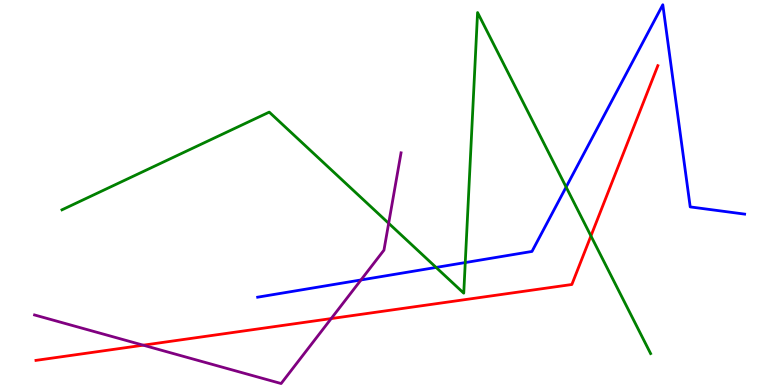[{'lines': ['blue', 'red'], 'intersections': []}, {'lines': ['green', 'red'], 'intersections': [{'x': 7.62, 'y': 3.87}]}, {'lines': ['purple', 'red'], 'intersections': [{'x': 1.85, 'y': 1.03}, {'x': 4.27, 'y': 1.73}]}, {'lines': ['blue', 'green'], 'intersections': [{'x': 5.63, 'y': 3.05}, {'x': 6.0, 'y': 3.18}, {'x': 7.3, 'y': 5.14}]}, {'lines': ['blue', 'purple'], 'intersections': [{'x': 4.66, 'y': 2.73}]}, {'lines': ['green', 'purple'], 'intersections': [{'x': 5.02, 'y': 4.2}]}]